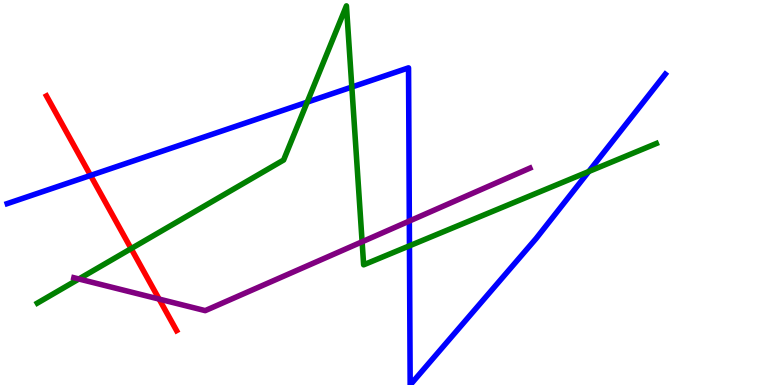[{'lines': ['blue', 'red'], 'intersections': [{'x': 1.17, 'y': 5.44}]}, {'lines': ['green', 'red'], 'intersections': [{'x': 1.69, 'y': 3.54}]}, {'lines': ['purple', 'red'], 'intersections': [{'x': 2.05, 'y': 2.23}]}, {'lines': ['blue', 'green'], 'intersections': [{'x': 3.96, 'y': 7.35}, {'x': 4.54, 'y': 7.74}, {'x': 5.28, 'y': 3.62}, {'x': 7.6, 'y': 5.55}]}, {'lines': ['blue', 'purple'], 'intersections': [{'x': 5.28, 'y': 4.26}]}, {'lines': ['green', 'purple'], 'intersections': [{'x': 1.02, 'y': 2.75}, {'x': 4.67, 'y': 3.72}]}]